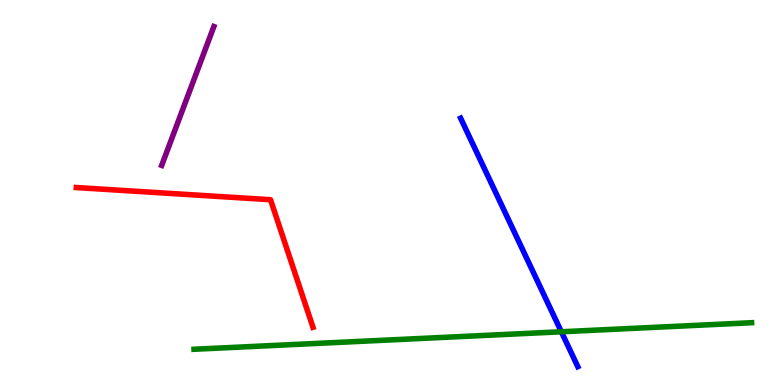[{'lines': ['blue', 'red'], 'intersections': []}, {'lines': ['green', 'red'], 'intersections': []}, {'lines': ['purple', 'red'], 'intersections': []}, {'lines': ['blue', 'green'], 'intersections': [{'x': 7.24, 'y': 1.38}]}, {'lines': ['blue', 'purple'], 'intersections': []}, {'lines': ['green', 'purple'], 'intersections': []}]